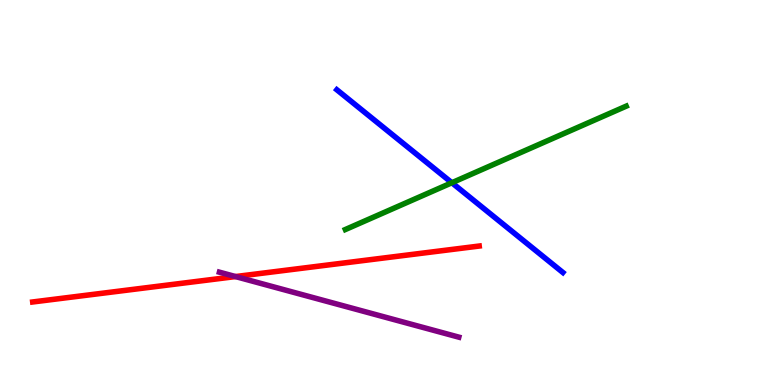[{'lines': ['blue', 'red'], 'intersections': []}, {'lines': ['green', 'red'], 'intersections': []}, {'lines': ['purple', 'red'], 'intersections': [{'x': 3.04, 'y': 2.82}]}, {'lines': ['blue', 'green'], 'intersections': [{'x': 5.83, 'y': 5.25}]}, {'lines': ['blue', 'purple'], 'intersections': []}, {'lines': ['green', 'purple'], 'intersections': []}]